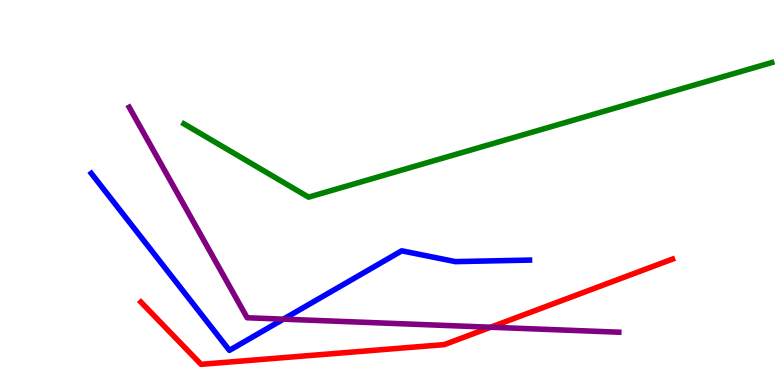[{'lines': ['blue', 'red'], 'intersections': []}, {'lines': ['green', 'red'], 'intersections': []}, {'lines': ['purple', 'red'], 'intersections': [{'x': 6.33, 'y': 1.5}]}, {'lines': ['blue', 'green'], 'intersections': []}, {'lines': ['blue', 'purple'], 'intersections': [{'x': 3.66, 'y': 1.71}]}, {'lines': ['green', 'purple'], 'intersections': []}]